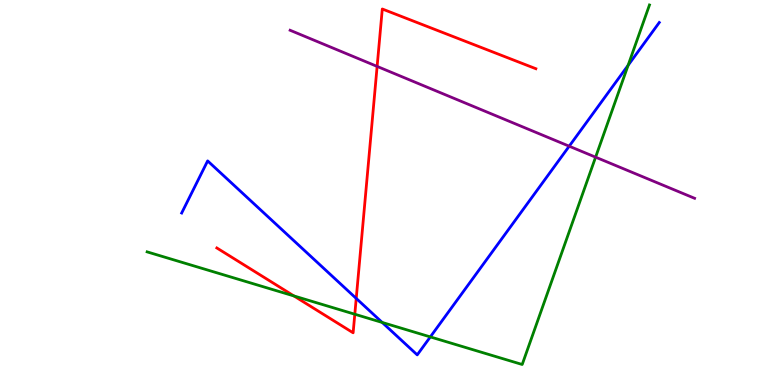[{'lines': ['blue', 'red'], 'intersections': [{'x': 4.6, 'y': 2.25}]}, {'lines': ['green', 'red'], 'intersections': [{'x': 3.79, 'y': 2.31}, {'x': 4.58, 'y': 1.84}]}, {'lines': ['purple', 'red'], 'intersections': [{'x': 4.87, 'y': 8.28}]}, {'lines': ['blue', 'green'], 'intersections': [{'x': 4.93, 'y': 1.62}, {'x': 5.55, 'y': 1.25}, {'x': 8.1, 'y': 8.3}]}, {'lines': ['blue', 'purple'], 'intersections': [{'x': 7.34, 'y': 6.2}]}, {'lines': ['green', 'purple'], 'intersections': [{'x': 7.69, 'y': 5.92}]}]